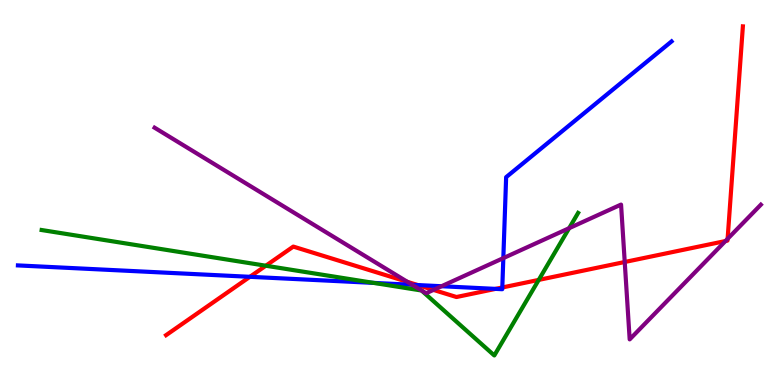[{'lines': ['blue', 'red'], 'intersections': [{'x': 3.22, 'y': 2.81}, {'x': 5.39, 'y': 2.6}, {'x': 6.39, 'y': 2.5}, {'x': 6.48, 'y': 2.53}]}, {'lines': ['green', 'red'], 'intersections': [{'x': 3.43, 'y': 3.1}, {'x': 6.95, 'y': 2.73}]}, {'lines': ['purple', 'red'], 'intersections': [{'x': 5.26, 'y': 2.68}, {'x': 5.59, 'y': 2.47}, {'x': 8.06, 'y': 3.19}, {'x': 9.36, 'y': 3.74}, {'x': 9.39, 'y': 3.8}]}, {'lines': ['blue', 'green'], 'intersections': [{'x': 4.82, 'y': 2.65}]}, {'lines': ['blue', 'purple'], 'intersections': [{'x': 5.32, 'y': 2.6}, {'x': 5.7, 'y': 2.57}, {'x': 6.49, 'y': 3.3}]}, {'lines': ['green', 'purple'], 'intersections': [{'x': 7.34, 'y': 4.07}]}]